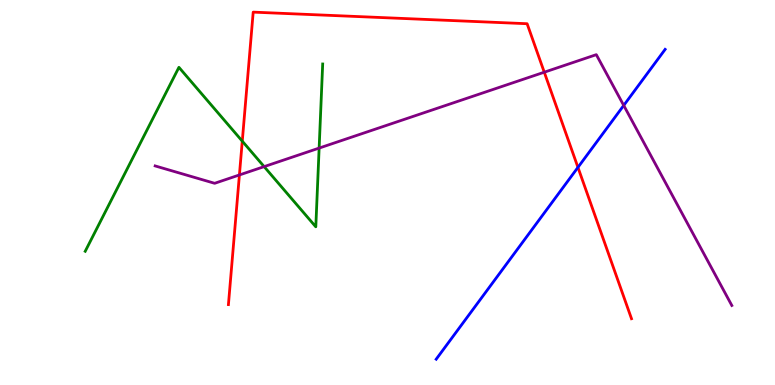[{'lines': ['blue', 'red'], 'intersections': [{'x': 7.46, 'y': 5.65}]}, {'lines': ['green', 'red'], 'intersections': [{'x': 3.13, 'y': 6.33}]}, {'lines': ['purple', 'red'], 'intersections': [{'x': 3.09, 'y': 5.46}, {'x': 7.02, 'y': 8.12}]}, {'lines': ['blue', 'green'], 'intersections': []}, {'lines': ['blue', 'purple'], 'intersections': [{'x': 8.05, 'y': 7.26}]}, {'lines': ['green', 'purple'], 'intersections': [{'x': 3.41, 'y': 5.67}, {'x': 4.12, 'y': 6.15}]}]